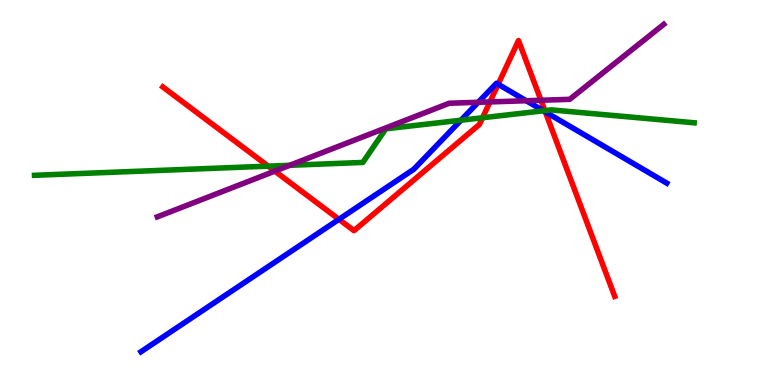[{'lines': ['blue', 'red'], 'intersections': [{'x': 4.37, 'y': 4.3}, {'x': 6.43, 'y': 7.81}, {'x': 7.04, 'y': 7.09}]}, {'lines': ['green', 'red'], 'intersections': [{'x': 3.46, 'y': 5.68}, {'x': 6.23, 'y': 6.94}, {'x': 7.03, 'y': 7.13}]}, {'lines': ['purple', 'red'], 'intersections': [{'x': 3.55, 'y': 5.56}, {'x': 6.32, 'y': 7.35}, {'x': 6.98, 'y': 7.4}]}, {'lines': ['blue', 'green'], 'intersections': [{'x': 5.95, 'y': 6.88}, {'x': 7.01, 'y': 7.12}]}, {'lines': ['blue', 'purple'], 'intersections': [{'x': 6.17, 'y': 7.34}, {'x': 6.79, 'y': 7.38}]}, {'lines': ['green', 'purple'], 'intersections': [{'x': 3.74, 'y': 5.71}]}]